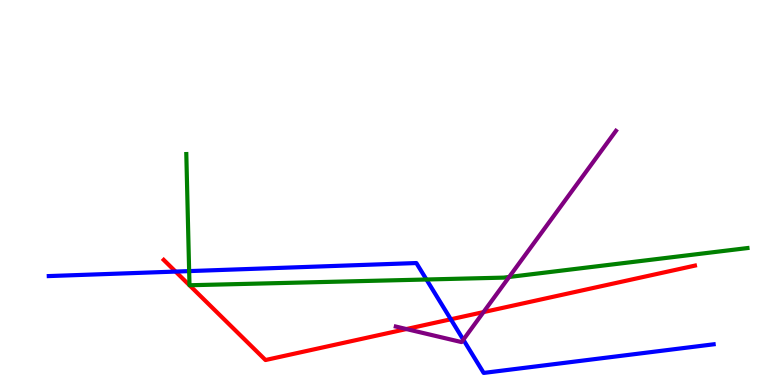[{'lines': ['blue', 'red'], 'intersections': [{'x': 2.27, 'y': 2.95}, {'x': 5.82, 'y': 1.71}]}, {'lines': ['green', 'red'], 'intersections': []}, {'lines': ['purple', 'red'], 'intersections': [{'x': 5.24, 'y': 1.45}, {'x': 6.24, 'y': 1.89}]}, {'lines': ['blue', 'green'], 'intersections': [{'x': 2.44, 'y': 2.96}, {'x': 5.5, 'y': 2.74}]}, {'lines': ['blue', 'purple'], 'intersections': [{'x': 5.98, 'y': 1.18}]}, {'lines': ['green', 'purple'], 'intersections': [{'x': 6.57, 'y': 2.81}]}]